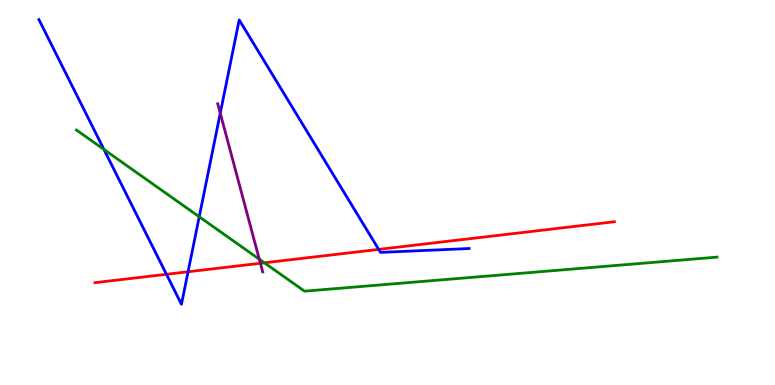[{'lines': ['blue', 'red'], 'intersections': [{'x': 2.15, 'y': 2.88}, {'x': 2.43, 'y': 2.94}, {'x': 4.89, 'y': 3.52}]}, {'lines': ['green', 'red'], 'intersections': [{'x': 3.41, 'y': 3.17}]}, {'lines': ['purple', 'red'], 'intersections': [{'x': 3.36, 'y': 3.16}]}, {'lines': ['blue', 'green'], 'intersections': [{'x': 1.34, 'y': 6.12}, {'x': 2.57, 'y': 4.37}]}, {'lines': ['blue', 'purple'], 'intersections': [{'x': 2.84, 'y': 7.06}]}, {'lines': ['green', 'purple'], 'intersections': [{'x': 3.35, 'y': 3.27}]}]